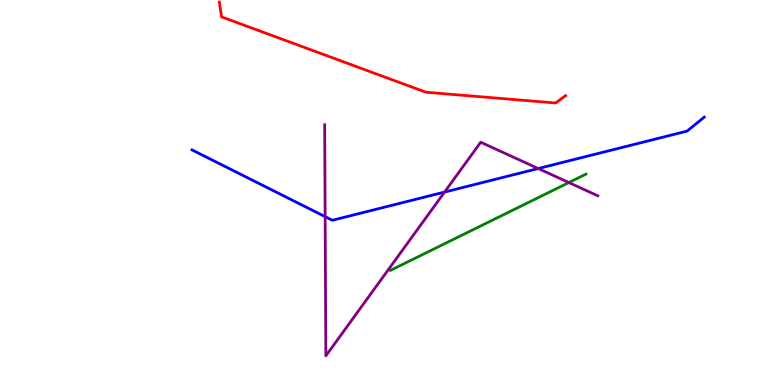[{'lines': ['blue', 'red'], 'intersections': []}, {'lines': ['green', 'red'], 'intersections': []}, {'lines': ['purple', 'red'], 'intersections': []}, {'lines': ['blue', 'green'], 'intersections': []}, {'lines': ['blue', 'purple'], 'intersections': [{'x': 4.2, 'y': 4.37}, {'x': 5.74, 'y': 5.01}, {'x': 6.94, 'y': 5.62}]}, {'lines': ['green', 'purple'], 'intersections': [{'x': 7.34, 'y': 5.26}]}]